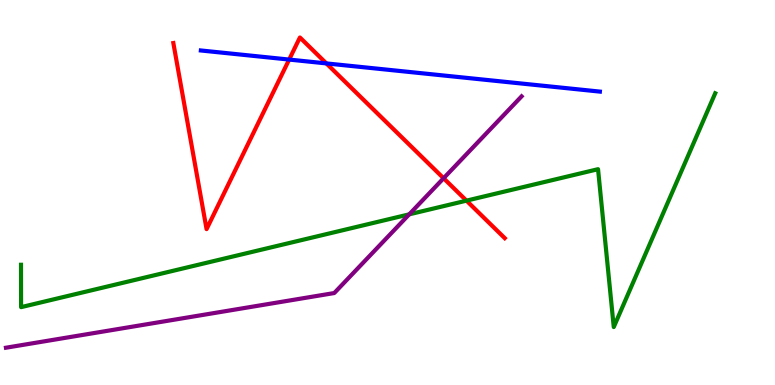[{'lines': ['blue', 'red'], 'intersections': [{'x': 3.73, 'y': 8.45}, {'x': 4.21, 'y': 8.35}]}, {'lines': ['green', 'red'], 'intersections': [{'x': 6.02, 'y': 4.79}]}, {'lines': ['purple', 'red'], 'intersections': [{'x': 5.72, 'y': 5.37}]}, {'lines': ['blue', 'green'], 'intersections': []}, {'lines': ['blue', 'purple'], 'intersections': []}, {'lines': ['green', 'purple'], 'intersections': [{'x': 5.28, 'y': 4.43}]}]